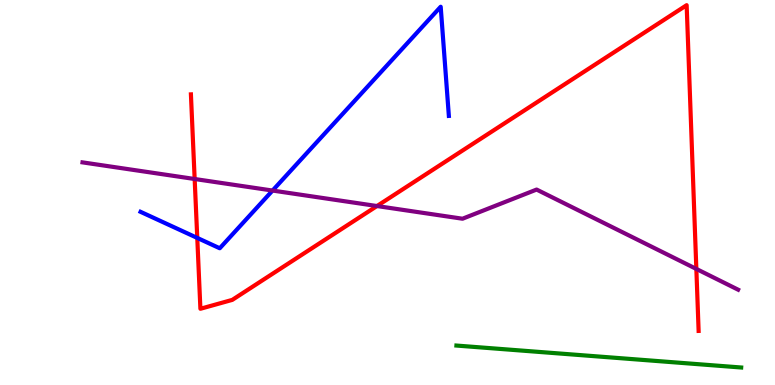[{'lines': ['blue', 'red'], 'intersections': [{'x': 2.55, 'y': 3.82}]}, {'lines': ['green', 'red'], 'intersections': []}, {'lines': ['purple', 'red'], 'intersections': [{'x': 2.51, 'y': 5.35}, {'x': 4.86, 'y': 4.65}, {'x': 8.99, 'y': 3.01}]}, {'lines': ['blue', 'green'], 'intersections': []}, {'lines': ['blue', 'purple'], 'intersections': [{'x': 3.52, 'y': 5.05}]}, {'lines': ['green', 'purple'], 'intersections': []}]